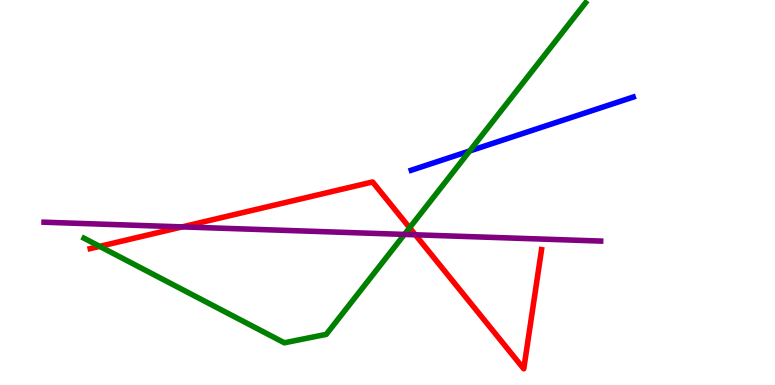[{'lines': ['blue', 'red'], 'intersections': []}, {'lines': ['green', 'red'], 'intersections': [{'x': 1.29, 'y': 3.6}, {'x': 5.29, 'y': 4.08}]}, {'lines': ['purple', 'red'], 'intersections': [{'x': 2.35, 'y': 4.11}, {'x': 5.36, 'y': 3.9}]}, {'lines': ['blue', 'green'], 'intersections': [{'x': 6.06, 'y': 6.08}]}, {'lines': ['blue', 'purple'], 'intersections': []}, {'lines': ['green', 'purple'], 'intersections': [{'x': 5.22, 'y': 3.91}]}]